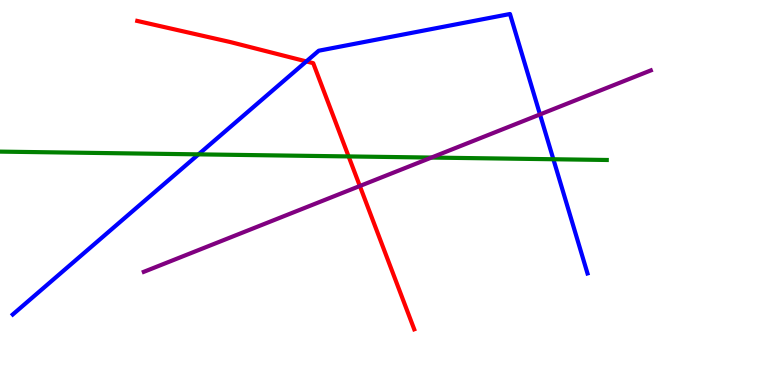[{'lines': ['blue', 'red'], 'intersections': [{'x': 3.95, 'y': 8.4}]}, {'lines': ['green', 'red'], 'intersections': [{'x': 4.5, 'y': 5.94}]}, {'lines': ['purple', 'red'], 'intersections': [{'x': 4.64, 'y': 5.17}]}, {'lines': ['blue', 'green'], 'intersections': [{'x': 2.56, 'y': 5.99}, {'x': 7.14, 'y': 5.86}]}, {'lines': ['blue', 'purple'], 'intersections': [{'x': 6.97, 'y': 7.03}]}, {'lines': ['green', 'purple'], 'intersections': [{'x': 5.57, 'y': 5.91}]}]